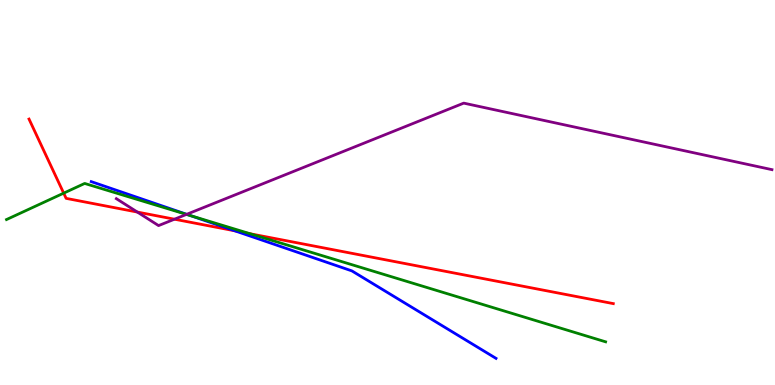[{'lines': ['blue', 'red'], 'intersections': [{'x': 3.03, 'y': 4.0}]}, {'lines': ['green', 'red'], 'intersections': [{'x': 0.822, 'y': 4.98}, {'x': 3.23, 'y': 3.93}]}, {'lines': ['purple', 'red'], 'intersections': [{'x': 1.77, 'y': 4.49}, {'x': 2.25, 'y': 4.31}]}, {'lines': ['blue', 'green'], 'intersections': [{'x': 2.46, 'y': 4.4}]}, {'lines': ['blue', 'purple'], 'intersections': [{'x': 2.41, 'y': 4.43}]}, {'lines': ['green', 'purple'], 'intersections': [{'x': 2.41, 'y': 4.43}]}]